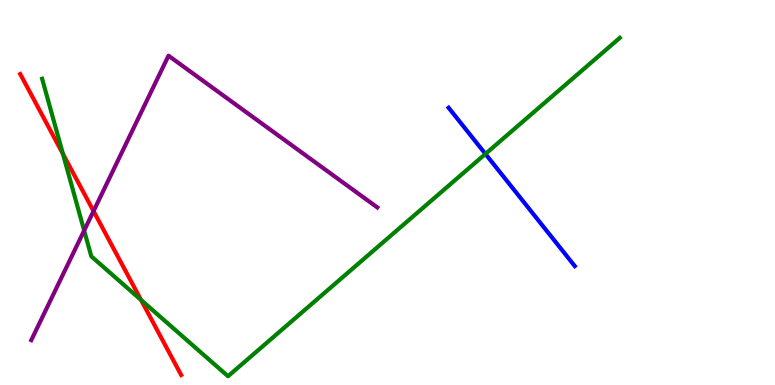[{'lines': ['blue', 'red'], 'intersections': []}, {'lines': ['green', 'red'], 'intersections': [{'x': 0.812, 'y': 6.0}, {'x': 1.82, 'y': 2.21}]}, {'lines': ['purple', 'red'], 'intersections': [{'x': 1.21, 'y': 4.52}]}, {'lines': ['blue', 'green'], 'intersections': [{'x': 6.26, 'y': 6.0}]}, {'lines': ['blue', 'purple'], 'intersections': []}, {'lines': ['green', 'purple'], 'intersections': [{'x': 1.09, 'y': 4.01}]}]